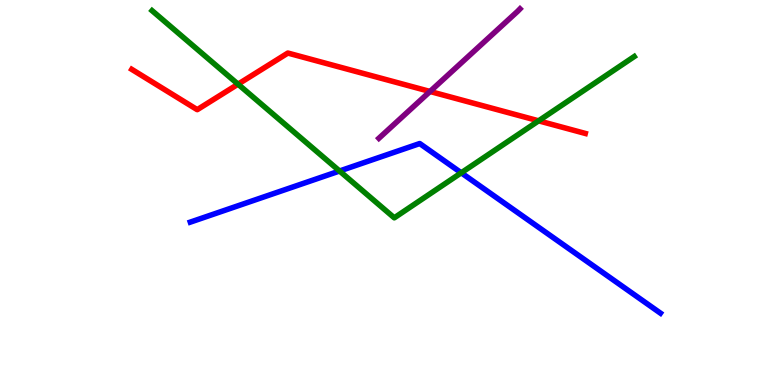[{'lines': ['blue', 'red'], 'intersections': []}, {'lines': ['green', 'red'], 'intersections': [{'x': 3.07, 'y': 7.81}, {'x': 6.95, 'y': 6.86}]}, {'lines': ['purple', 'red'], 'intersections': [{'x': 5.55, 'y': 7.62}]}, {'lines': ['blue', 'green'], 'intersections': [{'x': 4.38, 'y': 5.56}, {'x': 5.95, 'y': 5.51}]}, {'lines': ['blue', 'purple'], 'intersections': []}, {'lines': ['green', 'purple'], 'intersections': []}]